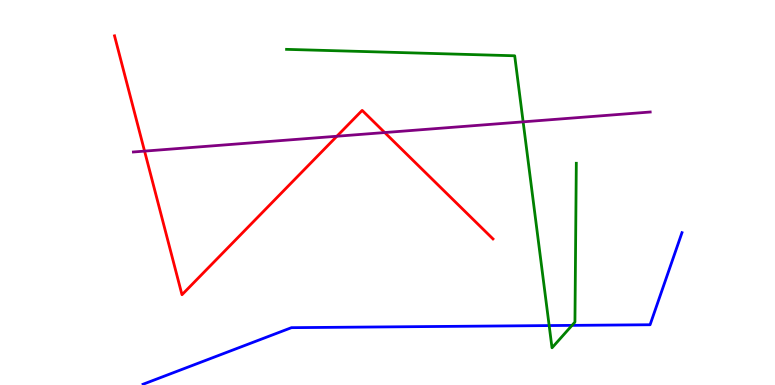[{'lines': ['blue', 'red'], 'intersections': []}, {'lines': ['green', 'red'], 'intersections': []}, {'lines': ['purple', 'red'], 'intersections': [{'x': 1.87, 'y': 6.07}, {'x': 4.35, 'y': 6.46}, {'x': 4.96, 'y': 6.56}]}, {'lines': ['blue', 'green'], 'intersections': [{'x': 7.09, 'y': 1.54}, {'x': 7.38, 'y': 1.55}]}, {'lines': ['blue', 'purple'], 'intersections': []}, {'lines': ['green', 'purple'], 'intersections': [{'x': 6.75, 'y': 6.84}]}]